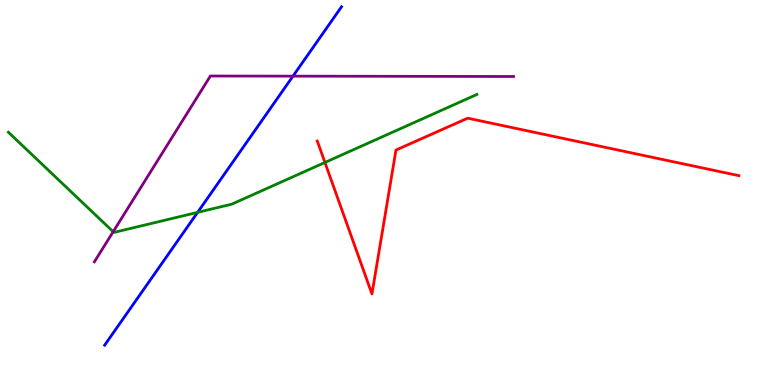[{'lines': ['blue', 'red'], 'intersections': []}, {'lines': ['green', 'red'], 'intersections': [{'x': 4.19, 'y': 5.78}]}, {'lines': ['purple', 'red'], 'intersections': []}, {'lines': ['blue', 'green'], 'intersections': [{'x': 2.55, 'y': 4.48}]}, {'lines': ['blue', 'purple'], 'intersections': [{'x': 3.78, 'y': 8.02}]}, {'lines': ['green', 'purple'], 'intersections': [{'x': 1.46, 'y': 3.98}]}]